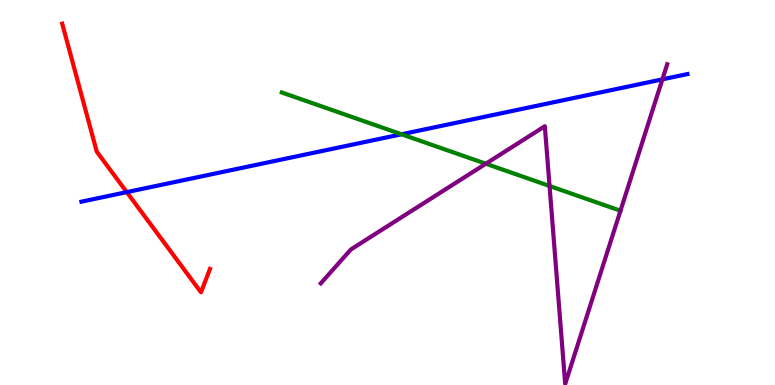[{'lines': ['blue', 'red'], 'intersections': [{'x': 1.64, 'y': 5.01}]}, {'lines': ['green', 'red'], 'intersections': []}, {'lines': ['purple', 'red'], 'intersections': []}, {'lines': ['blue', 'green'], 'intersections': [{'x': 5.18, 'y': 6.51}]}, {'lines': ['blue', 'purple'], 'intersections': [{'x': 8.55, 'y': 7.94}]}, {'lines': ['green', 'purple'], 'intersections': [{'x': 6.27, 'y': 5.75}, {'x': 7.09, 'y': 5.17}, {'x': 8.01, 'y': 4.53}]}]